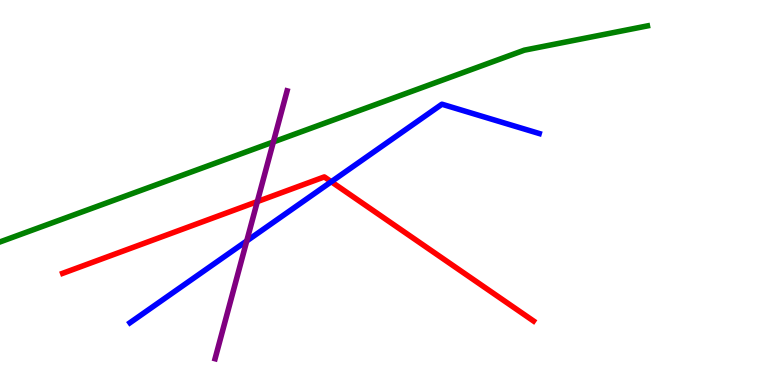[{'lines': ['blue', 'red'], 'intersections': [{'x': 4.27, 'y': 5.28}]}, {'lines': ['green', 'red'], 'intersections': []}, {'lines': ['purple', 'red'], 'intersections': [{'x': 3.32, 'y': 4.76}]}, {'lines': ['blue', 'green'], 'intersections': []}, {'lines': ['blue', 'purple'], 'intersections': [{'x': 3.18, 'y': 3.74}]}, {'lines': ['green', 'purple'], 'intersections': [{'x': 3.53, 'y': 6.31}]}]